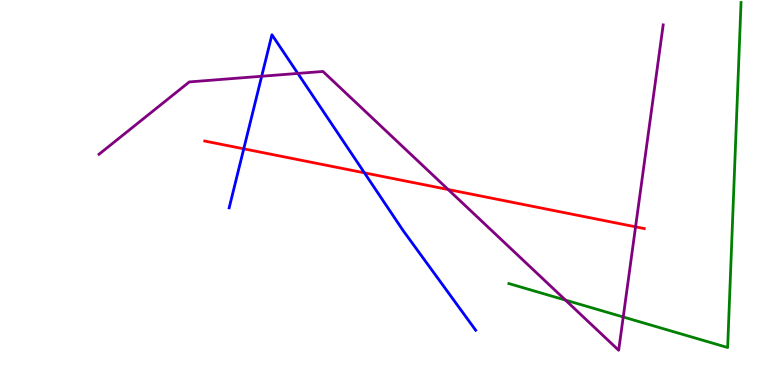[{'lines': ['blue', 'red'], 'intersections': [{'x': 3.15, 'y': 6.13}, {'x': 4.7, 'y': 5.51}]}, {'lines': ['green', 'red'], 'intersections': []}, {'lines': ['purple', 'red'], 'intersections': [{'x': 5.78, 'y': 5.08}, {'x': 8.2, 'y': 4.11}]}, {'lines': ['blue', 'green'], 'intersections': []}, {'lines': ['blue', 'purple'], 'intersections': [{'x': 3.38, 'y': 8.02}, {'x': 3.84, 'y': 8.09}]}, {'lines': ['green', 'purple'], 'intersections': [{'x': 7.3, 'y': 2.21}, {'x': 8.04, 'y': 1.77}]}]